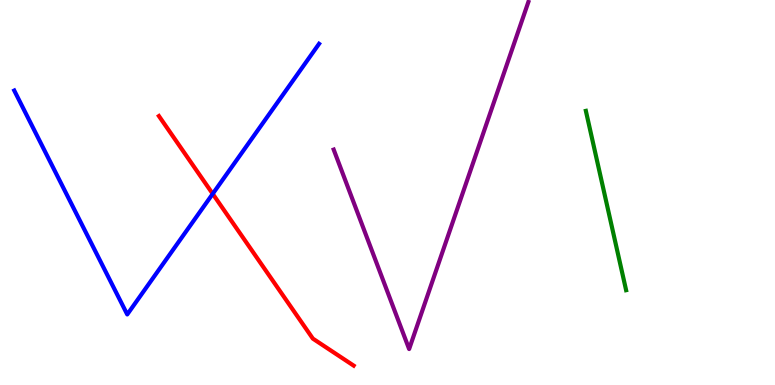[{'lines': ['blue', 'red'], 'intersections': [{'x': 2.74, 'y': 4.97}]}, {'lines': ['green', 'red'], 'intersections': []}, {'lines': ['purple', 'red'], 'intersections': []}, {'lines': ['blue', 'green'], 'intersections': []}, {'lines': ['blue', 'purple'], 'intersections': []}, {'lines': ['green', 'purple'], 'intersections': []}]